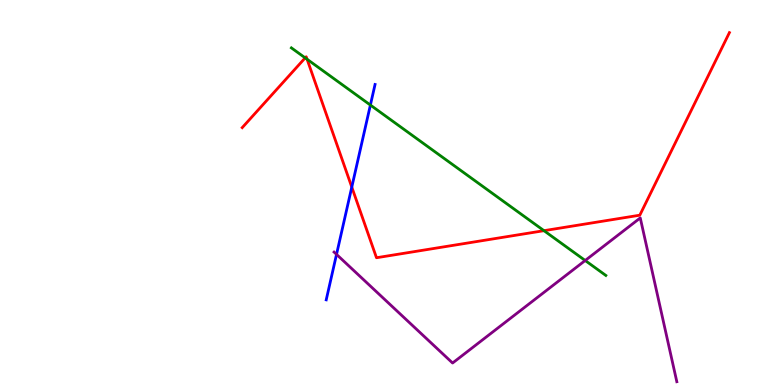[{'lines': ['blue', 'red'], 'intersections': [{'x': 4.54, 'y': 5.14}]}, {'lines': ['green', 'red'], 'intersections': [{'x': 3.94, 'y': 8.5}, {'x': 3.96, 'y': 8.46}, {'x': 7.02, 'y': 4.01}]}, {'lines': ['purple', 'red'], 'intersections': []}, {'lines': ['blue', 'green'], 'intersections': [{'x': 4.78, 'y': 7.27}]}, {'lines': ['blue', 'purple'], 'intersections': [{'x': 4.34, 'y': 3.39}]}, {'lines': ['green', 'purple'], 'intersections': [{'x': 7.55, 'y': 3.23}]}]